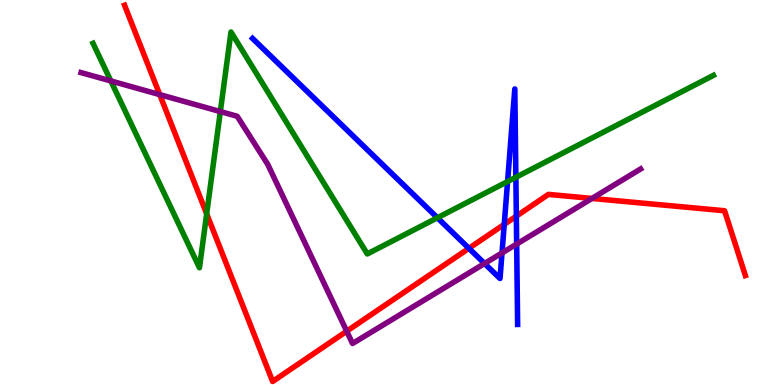[{'lines': ['blue', 'red'], 'intersections': [{'x': 6.05, 'y': 3.55}, {'x': 6.51, 'y': 4.17}, {'x': 6.66, 'y': 4.39}]}, {'lines': ['green', 'red'], 'intersections': [{'x': 2.67, 'y': 4.45}]}, {'lines': ['purple', 'red'], 'intersections': [{'x': 2.06, 'y': 7.54}, {'x': 4.47, 'y': 1.4}, {'x': 7.64, 'y': 4.85}]}, {'lines': ['blue', 'green'], 'intersections': [{'x': 5.64, 'y': 4.34}, {'x': 6.55, 'y': 5.28}, {'x': 6.66, 'y': 5.4}]}, {'lines': ['blue', 'purple'], 'intersections': [{'x': 6.25, 'y': 3.16}, {'x': 6.48, 'y': 3.43}, {'x': 6.67, 'y': 3.66}]}, {'lines': ['green', 'purple'], 'intersections': [{'x': 1.43, 'y': 7.9}, {'x': 2.84, 'y': 7.1}]}]